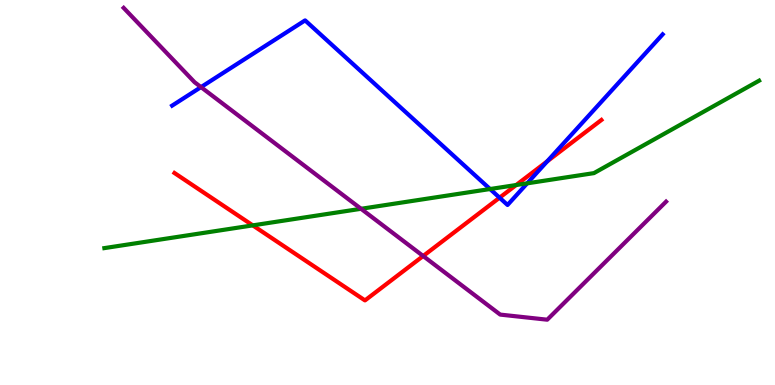[{'lines': ['blue', 'red'], 'intersections': [{'x': 6.45, 'y': 4.86}, {'x': 7.06, 'y': 5.81}]}, {'lines': ['green', 'red'], 'intersections': [{'x': 3.26, 'y': 4.15}, {'x': 6.66, 'y': 5.19}]}, {'lines': ['purple', 'red'], 'intersections': [{'x': 5.46, 'y': 3.35}]}, {'lines': ['blue', 'green'], 'intersections': [{'x': 6.32, 'y': 5.09}, {'x': 6.8, 'y': 5.24}]}, {'lines': ['blue', 'purple'], 'intersections': [{'x': 2.59, 'y': 7.74}]}, {'lines': ['green', 'purple'], 'intersections': [{'x': 4.66, 'y': 4.58}]}]